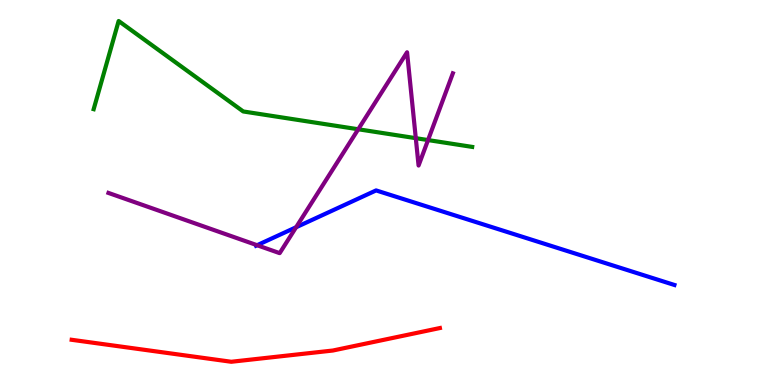[{'lines': ['blue', 'red'], 'intersections': []}, {'lines': ['green', 'red'], 'intersections': []}, {'lines': ['purple', 'red'], 'intersections': []}, {'lines': ['blue', 'green'], 'intersections': []}, {'lines': ['blue', 'purple'], 'intersections': [{'x': 3.32, 'y': 3.63}, {'x': 3.82, 'y': 4.1}]}, {'lines': ['green', 'purple'], 'intersections': [{'x': 4.62, 'y': 6.64}, {'x': 5.37, 'y': 6.41}, {'x': 5.52, 'y': 6.36}]}]